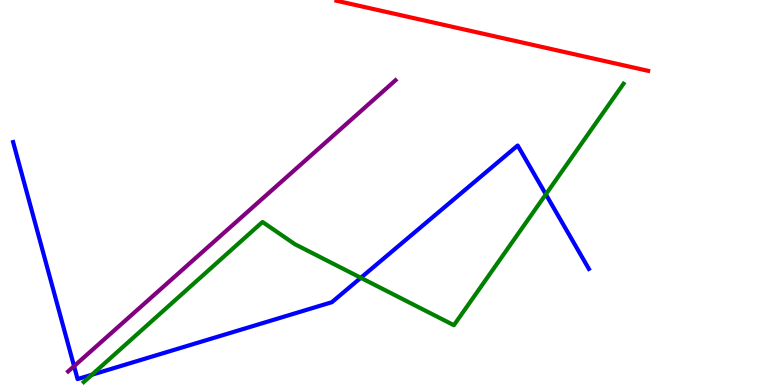[{'lines': ['blue', 'red'], 'intersections': []}, {'lines': ['green', 'red'], 'intersections': []}, {'lines': ['purple', 'red'], 'intersections': []}, {'lines': ['blue', 'green'], 'intersections': [{'x': 1.19, 'y': 0.266}, {'x': 4.66, 'y': 2.78}, {'x': 7.04, 'y': 4.95}]}, {'lines': ['blue', 'purple'], 'intersections': [{'x': 0.956, 'y': 0.49}]}, {'lines': ['green', 'purple'], 'intersections': []}]